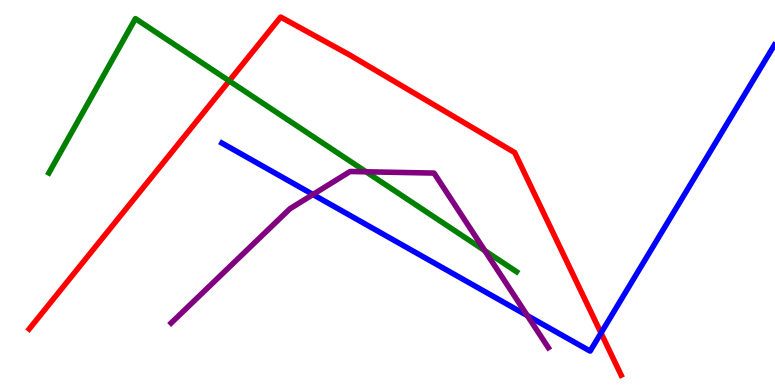[{'lines': ['blue', 'red'], 'intersections': [{'x': 7.76, 'y': 1.35}]}, {'lines': ['green', 'red'], 'intersections': [{'x': 2.96, 'y': 7.9}]}, {'lines': ['purple', 'red'], 'intersections': []}, {'lines': ['blue', 'green'], 'intersections': []}, {'lines': ['blue', 'purple'], 'intersections': [{'x': 4.04, 'y': 4.95}, {'x': 6.8, 'y': 1.8}]}, {'lines': ['green', 'purple'], 'intersections': [{'x': 4.72, 'y': 5.54}, {'x': 6.26, 'y': 3.49}]}]